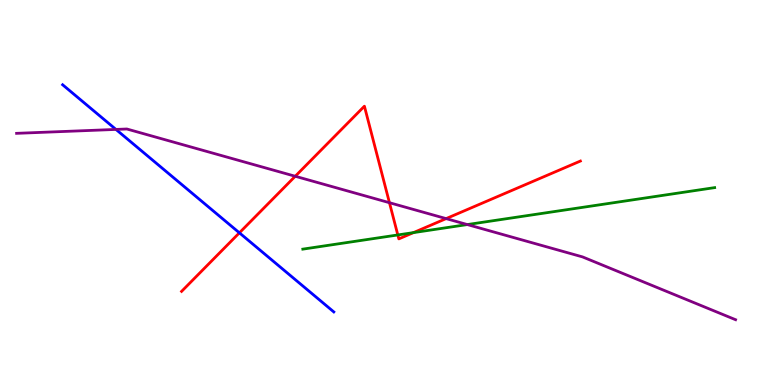[{'lines': ['blue', 'red'], 'intersections': [{'x': 3.09, 'y': 3.95}]}, {'lines': ['green', 'red'], 'intersections': [{'x': 5.13, 'y': 3.9}, {'x': 5.34, 'y': 3.96}]}, {'lines': ['purple', 'red'], 'intersections': [{'x': 3.81, 'y': 5.42}, {'x': 5.03, 'y': 4.73}, {'x': 5.76, 'y': 4.32}]}, {'lines': ['blue', 'green'], 'intersections': []}, {'lines': ['blue', 'purple'], 'intersections': [{'x': 1.5, 'y': 6.64}]}, {'lines': ['green', 'purple'], 'intersections': [{'x': 6.03, 'y': 4.17}]}]